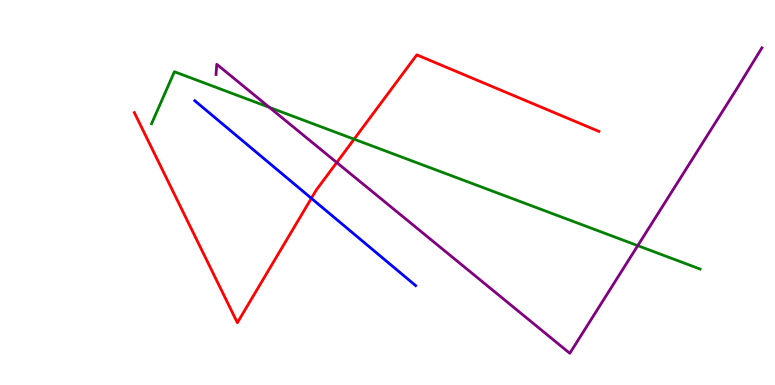[{'lines': ['blue', 'red'], 'intersections': [{'x': 4.02, 'y': 4.85}]}, {'lines': ['green', 'red'], 'intersections': [{'x': 4.57, 'y': 6.39}]}, {'lines': ['purple', 'red'], 'intersections': [{'x': 4.35, 'y': 5.78}]}, {'lines': ['blue', 'green'], 'intersections': []}, {'lines': ['blue', 'purple'], 'intersections': []}, {'lines': ['green', 'purple'], 'intersections': [{'x': 3.48, 'y': 7.21}, {'x': 8.23, 'y': 3.62}]}]